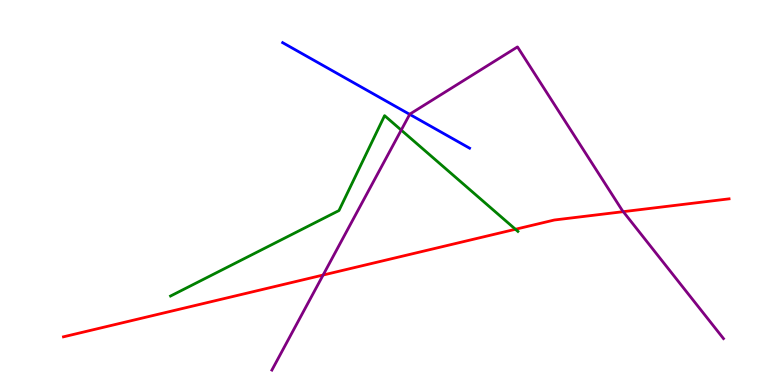[{'lines': ['blue', 'red'], 'intersections': []}, {'lines': ['green', 'red'], 'intersections': [{'x': 6.65, 'y': 4.05}]}, {'lines': ['purple', 'red'], 'intersections': [{'x': 4.17, 'y': 2.86}, {'x': 8.04, 'y': 4.5}]}, {'lines': ['blue', 'green'], 'intersections': []}, {'lines': ['blue', 'purple'], 'intersections': [{'x': 5.29, 'y': 7.03}]}, {'lines': ['green', 'purple'], 'intersections': [{'x': 5.18, 'y': 6.62}]}]